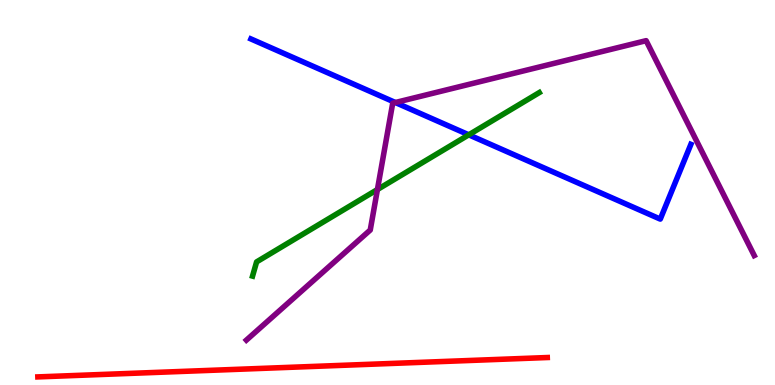[{'lines': ['blue', 'red'], 'intersections': []}, {'lines': ['green', 'red'], 'intersections': []}, {'lines': ['purple', 'red'], 'intersections': []}, {'lines': ['blue', 'green'], 'intersections': [{'x': 6.05, 'y': 6.5}]}, {'lines': ['blue', 'purple'], 'intersections': [{'x': 5.1, 'y': 7.34}]}, {'lines': ['green', 'purple'], 'intersections': [{'x': 4.87, 'y': 5.08}]}]